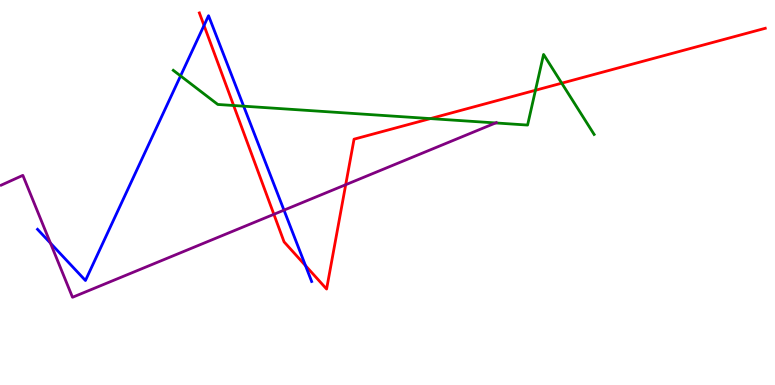[{'lines': ['blue', 'red'], 'intersections': [{'x': 2.63, 'y': 9.34}, {'x': 3.94, 'y': 3.1}]}, {'lines': ['green', 'red'], 'intersections': [{'x': 3.01, 'y': 7.26}, {'x': 5.55, 'y': 6.92}, {'x': 6.91, 'y': 7.66}, {'x': 7.25, 'y': 7.84}]}, {'lines': ['purple', 'red'], 'intersections': [{'x': 3.53, 'y': 4.43}, {'x': 4.46, 'y': 5.2}]}, {'lines': ['blue', 'green'], 'intersections': [{'x': 2.33, 'y': 8.03}, {'x': 3.14, 'y': 7.24}]}, {'lines': ['blue', 'purple'], 'intersections': [{'x': 0.651, 'y': 3.69}, {'x': 3.66, 'y': 4.54}]}, {'lines': ['green', 'purple'], 'intersections': [{'x': 6.4, 'y': 6.81}]}]